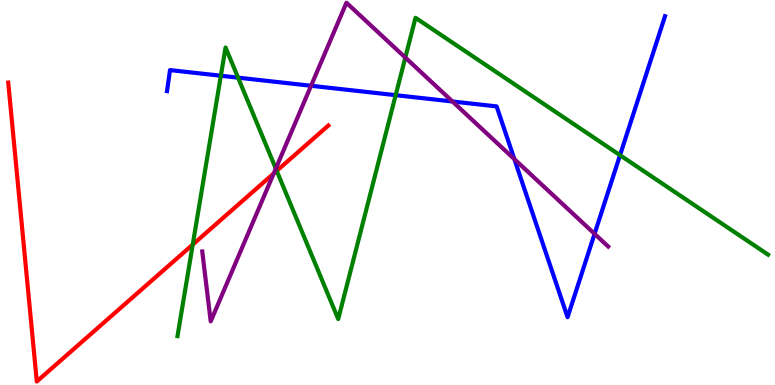[{'lines': ['blue', 'red'], 'intersections': []}, {'lines': ['green', 'red'], 'intersections': [{'x': 2.49, 'y': 3.65}, {'x': 3.57, 'y': 5.56}]}, {'lines': ['purple', 'red'], 'intersections': [{'x': 3.53, 'y': 5.49}]}, {'lines': ['blue', 'green'], 'intersections': [{'x': 2.85, 'y': 8.03}, {'x': 3.07, 'y': 7.98}, {'x': 5.11, 'y': 7.53}, {'x': 8.0, 'y': 5.97}]}, {'lines': ['blue', 'purple'], 'intersections': [{'x': 4.01, 'y': 7.77}, {'x': 5.84, 'y': 7.36}, {'x': 6.64, 'y': 5.87}, {'x': 7.67, 'y': 3.93}]}, {'lines': ['green', 'purple'], 'intersections': [{'x': 3.56, 'y': 5.62}, {'x': 5.23, 'y': 8.5}]}]